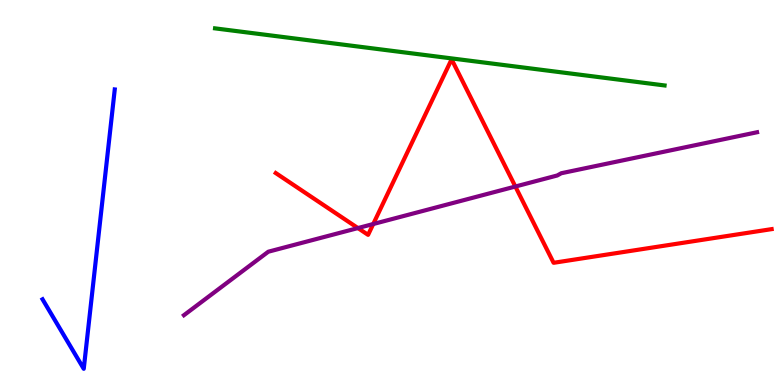[{'lines': ['blue', 'red'], 'intersections': []}, {'lines': ['green', 'red'], 'intersections': []}, {'lines': ['purple', 'red'], 'intersections': [{'x': 4.62, 'y': 4.08}, {'x': 4.82, 'y': 4.18}, {'x': 6.65, 'y': 5.16}]}, {'lines': ['blue', 'green'], 'intersections': []}, {'lines': ['blue', 'purple'], 'intersections': []}, {'lines': ['green', 'purple'], 'intersections': []}]